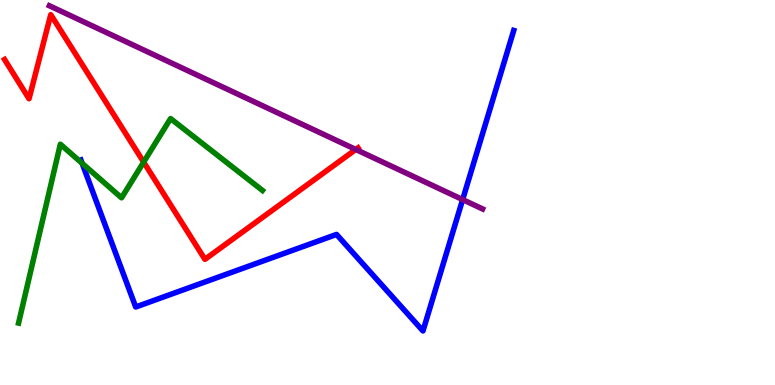[{'lines': ['blue', 'red'], 'intersections': []}, {'lines': ['green', 'red'], 'intersections': [{'x': 1.85, 'y': 5.79}]}, {'lines': ['purple', 'red'], 'intersections': [{'x': 4.59, 'y': 6.12}]}, {'lines': ['blue', 'green'], 'intersections': [{'x': 1.06, 'y': 5.76}]}, {'lines': ['blue', 'purple'], 'intersections': [{'x': 5.97, 'y': 4.82}]}, {'lines': ['green', 'purple'], 'intersections': []}]